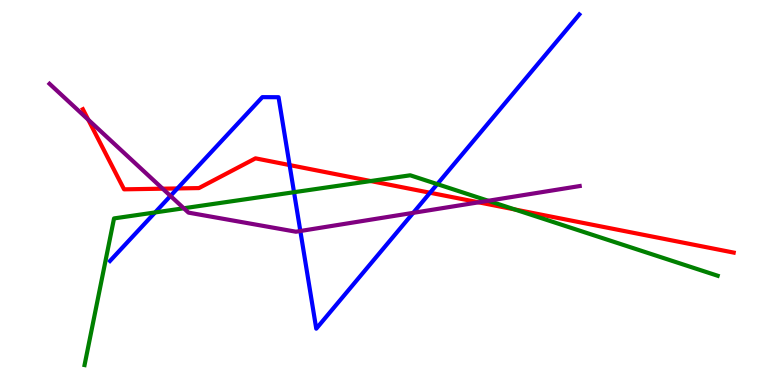[{'lines': ['blue', 'red'], 'intersections': [{'x': 2.29, 'y': 5.11}, {'x': 3.74, 'y': 5.71}, {'x': 5.55, 'y': 4.99}]}, {'lines': ['green', 'red'], 'intersections': [{'x': 4.78, 'y': 5.3}, {'x': 6.64, 'y': 4.56}]}, {'lines': ['purple', 'red'], 'intersections': [{'x': 1.14, 'y': 6.89}, {'x': 2.1, 'y': 5.1}, {'x': 6.18, 'y': 4.74}]}, {'lines': ['blue', 'green'], 'intersections': [{'x': 2.0, 'y': 4.48}, {'x': 3.79, 'y': 5.01}, {'x': 5.64, 'y': 5.22}]}, {'lines': ['blue', 'purple'], 'intersections': [{'x': 2.2, 'y': 4.91}, {'x': 3.88, 'y': 4.0}, {'x': 5.33, 'y': 4.47}]}, {'lines': ['green', 'purple'], 'intersections': [{'x': 2.37, 'y': 4.59}, {'x': 6.3, 'y': 4.79}]}]